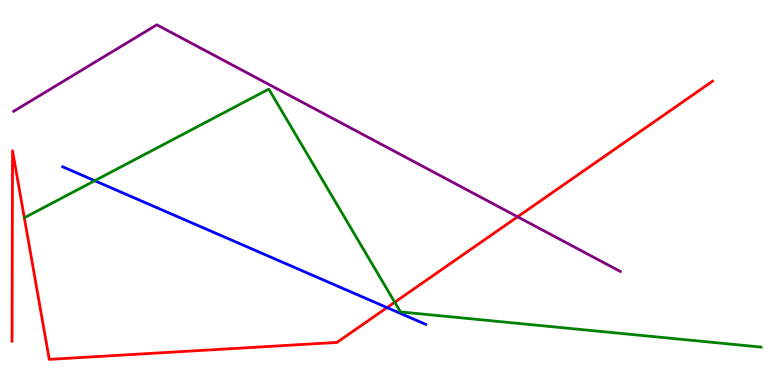[{'lines': ['blue', 'red'], 'intersections': [{'x': 4.99, 'y': 2.01}]}, {'lines': ['green', 'red'], 'intersections': [{'x': 5.09, 'y': 2.15}]}, {'lines': ['purple', 'red'], 'intersections': [{'x': 6.68, 'y': 4.37}]}, {'lines': ['blue', 'green'], 'intersections': [{'x': 1.22, 'y': 5.31}]}, {'lines': ['blue', 'purple'], 'intersections': []}, {'lines': ['green', 'purple'], 'intersections': []}]